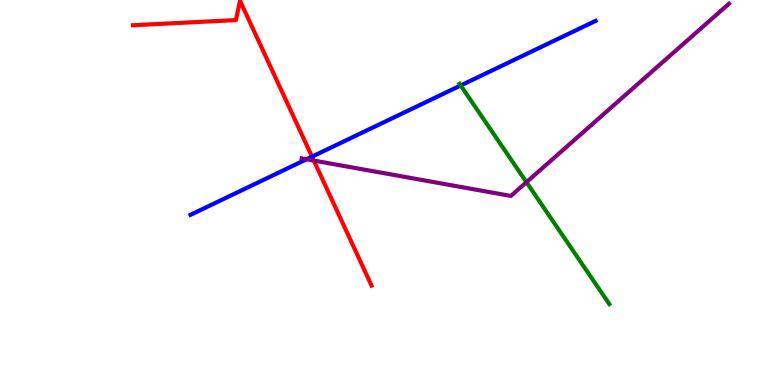[{'lines': ['blue', 'red'], 'intersections': [{'x': 4.03, 'y': 5.93}]}, {'lines': ['green', 'red'], 'intersections': []}, {'lines': ['purple', 'red'], 'intersections': [{'x': 4.05, 'y': 5.83}]}, {'lines': ['blue', 'green'], 'intersections': [{'x': 5.94, 'y': 7.78}]}, {'lines': ['blue', 'purple'], 'intersections': [{'x': 3.96, 'y': 5.86}]}, {'lines': ['green', 'purple'], 'intersections': [{'x': 6.79, 'y': 5.27}]}]